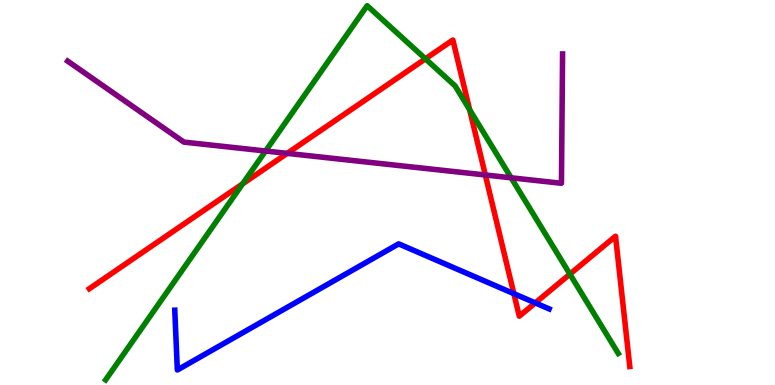[{'lines': ['blue', 'red'], 'intersections': [{'x': 6.63, 'y': 2.37}, {'x': 6.91, 'y': 2.13}]}, {'lines': ['green', 'red'], 'intersections': [{'x': 3.13, 'y': 5.22}, {'x': 5.49, 'y': 8.47}, {'x': 6.06, 'y': 7.15}, {'x': 7.35, 'y': 2.88}]}, {'lines': ['purple', 'red'], 'intersections': [{'x': 3.71, 'y': 6.02}, {'x': 6.26, 'y': 5.46}]}, {'lines': ['blue', 'green'], 'intersections': []}, {'lines': ['blue', 'purple'], 'intersections': []}, {'lines': ['green', 'purple'], 'intersections': [{'x': 3.43, 'y': 6.08}, {'x': 6.6, 'y': 5.38}]}]